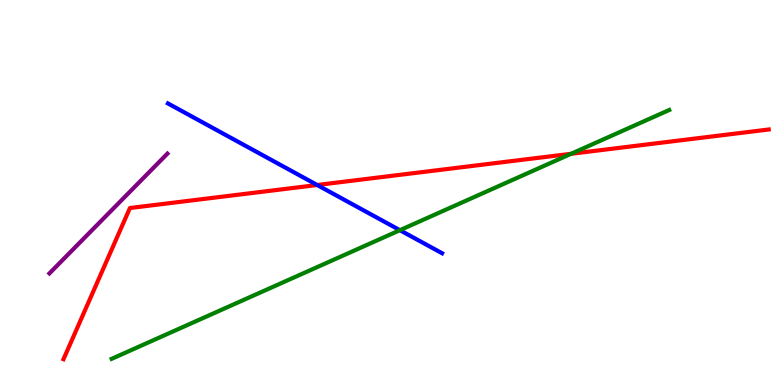[{'lines': ['blue', 'red'], 'intersections': [{'x': 4.09, 'y': 5.19}]}, {'lines': ['green', 'red'], 'intersections': [{'x': 7.37, 'y': 6.01}]}, {'lines': ['purple', 'red'], 'intersections': []}, {'lines': ['blue', 'green'], 'intersections': [{'x': 5.16, 'y': 4.02}]}, {'lines': ['blue', 'purple'], 'intersections': []}, {'lines': ['green', 'purple'], 'intersections': []}]